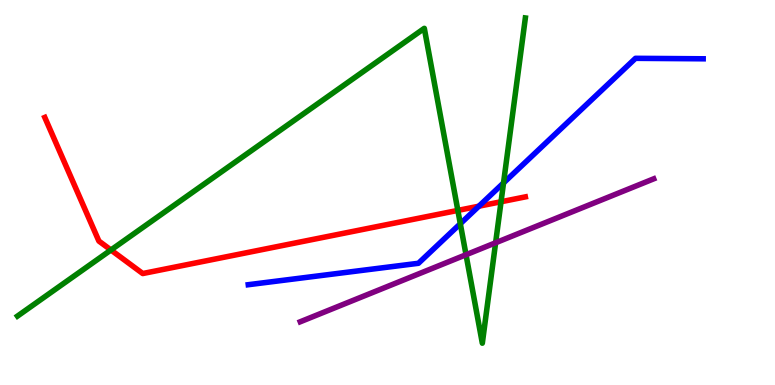[{'lines': ['blue', 'red'], 'intersections': [{'x': 6.18, 'y': 4.64}]}, {'lines': ['green', 'red'], 'intersections': [{'x': 1.43, 'y': 3.51}, {'x': 5.91, 'y': 4.53}, {'x': 6.47, 'y': 4.76}]}, {'lines': ['purple', 'red'], 'intersections': []}, {'lines': ['blue', 'green'], 'intersections': [{'x': 5.94, 'y': 4.19}, {'x': 6.5, 'y': 5.25}]}, {'lines': ['blue', 'purple'], 'intersections': []}, {'lines': ['green', 'purple'], 'intersections': [{'x': 6.01, 'y': 3.38}, {'x': 6.4, 'y': 3.69}]}]